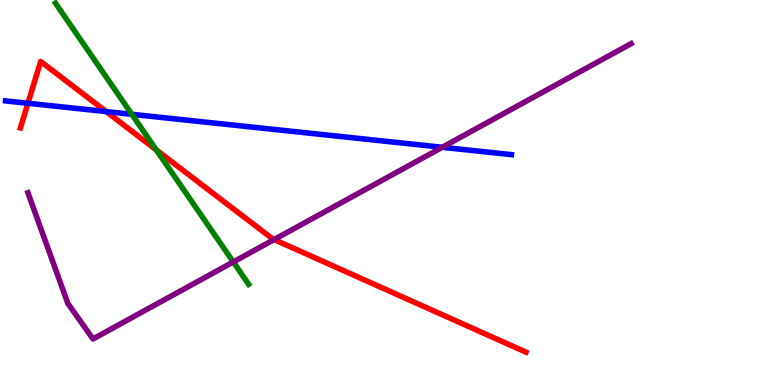[{'lines': ['blue', 'red'], 'intersections': [{'x': 0.36, 'y': 7.32}, {'x': 1.37, 'y': 7.1}]}, {'lines': ['green', 'red'], 'intersections': [{'x': 2.02, 'y': 6.11}]}, {'lines': ['purple', 'red'], 'intersections': [{'x': 3.54, 'y': 3.78}]}, {'lines': ['blue', 'green'], 'intersections': [{'x': 1.7, 'y': 7.03}]}, {'lines': ['blue', 'purple'], 'intersections': [{'x': 5.71, 'y': 6.17}]}, {'lines': ['green', 'purple'], 'intersections': [{'x': 3.01, 'y': 3.2}]}]